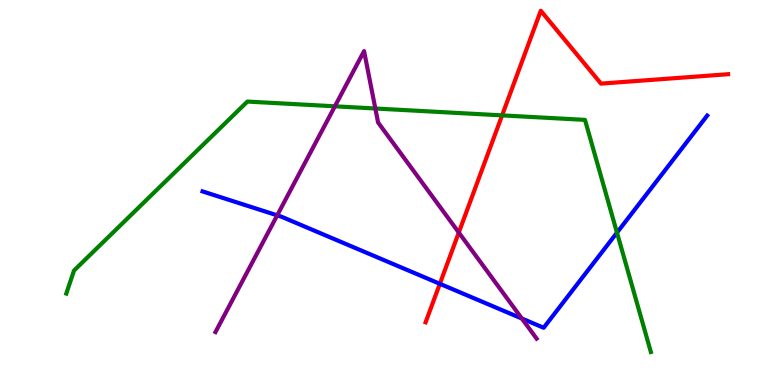[{'lines': ['blue', 'red'], 'intersections': [{'x': 5.68, 'y': 2.63}]}, {'lines': ['green', 'red'], 'intersections': [{'x': 6.48, 'y': 7.0}]}, {'lines': ['purple', 'red'], 'intersections': [{'x': 5.92, 'y': 3.96}]}, {'lines': ['blue', 'green'], 'intersections': [{'x': 7.96, 'y': 3.96}]}, {'lines': ['blue', 'purple'], 'intersections': [{'x': 3.58, 'y': 4.41}, {'x': 6.73, 'y': 1.73}]}, {'lines': ['green', 'purple'], 'intersections': [{'x': 4.32, 'y': 7.24}, {'x': 4.84, 'y': 7.18}]}]